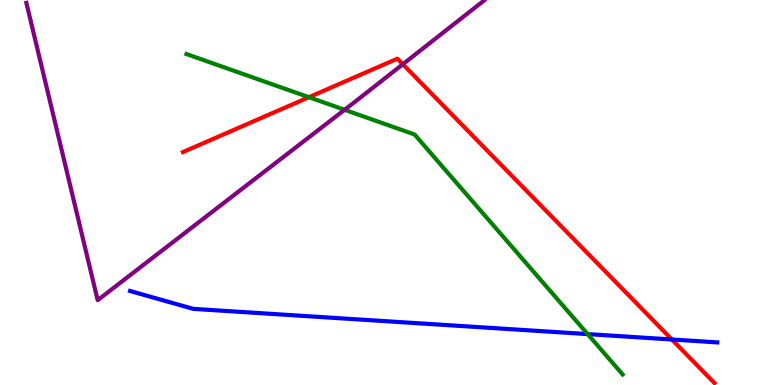[{'lines': ['blue', 'red'], 'intersections': [{'x': 8.67, 'y': 1.18}]}, {'lines': ['green', 'red'], 'intersections': [{'x': 3.99, 'y': 7.47}]}, {'lines': ['purple', 'red'], 'intersections': [{'x': 5.2, 'y': 8.33}]}, {'lines': ['blue', 'green'], 'intersections': [{'x': 7.58, 'y': 1.32}]}, {'lines': ['blue', 'purple'], 'intersections': []}, {'lines': ['green', 'purple'], 'intersections': [{'x': 4.45, 'y': 7.15}]}]